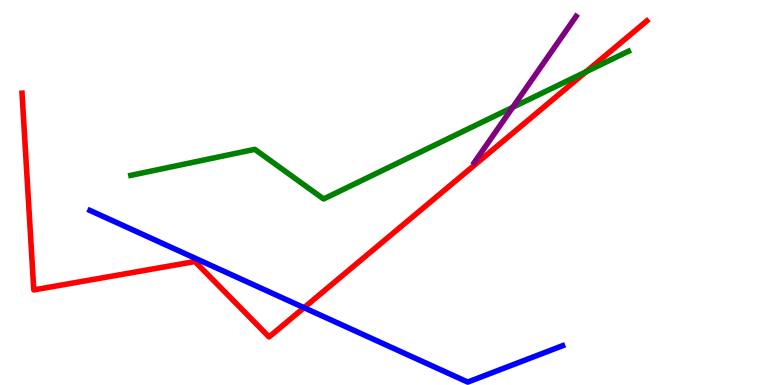[{'lines': ['blue', 'red'], 'intersections': [{'x': 3.92, 'y': 2.01}]}, {'lines': ['green', 'red'], 'intersections': [{'x': 7.56, 'y': 8.14}]}, {'lines': ['purple', 'red'], 'intersections': []}, {'lines': ['blue', 'green'], 'intersections': []}, {'lines': ['blue', 'purple'], 'intersections': []}, {'lines': ['green', 'purple'], 'intersections': [{'x': 6.62, 'y': 7.21}]}]